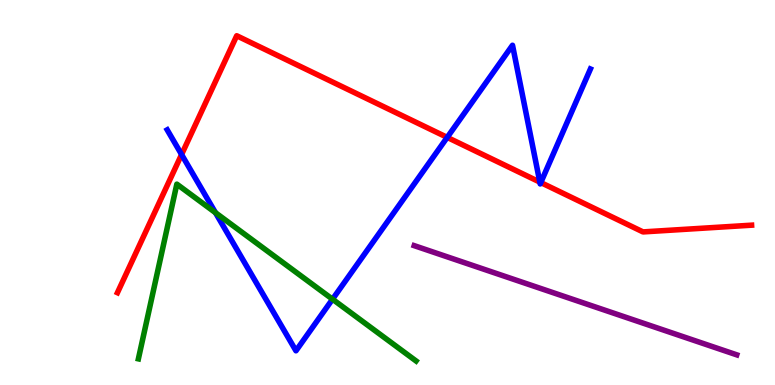[{'lines': ['blue', 'red'], 'intersections': [{'x': 2.34, 'y': 5.99}, {'x': 5.77, 'y': 6.43}, {'x': 6.97, 'y': 5.27}, {'x': 6.98, 'y': 5.26}]}, {'lines': ['green', 'red'], 'intersections': []}, {'lines': ['purple', 'red'], 'intersections': []}, {'lines': ['blue', 'green'], 'intersections': [{'x': 2.78, 'y': 4.48}, {'x': 4.29, 'y': 2.23}]}, {'lines': ['blue', 'purple'], 'intersections': []}, {'lines': ['green', 'purple'], 'intersections': []}]